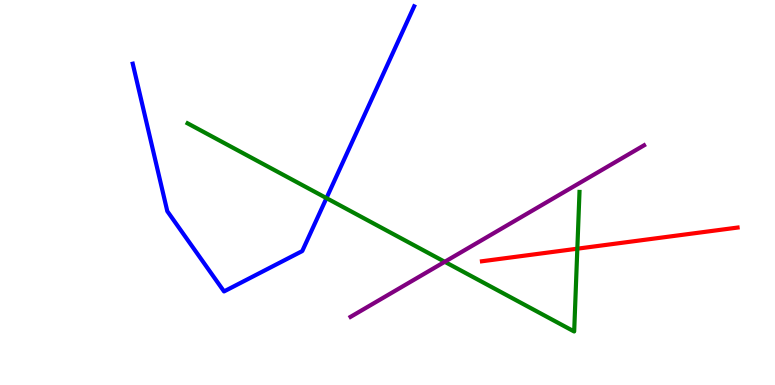[{'lines': ['blue', 'red'], 'intersections': []}, {'lines': ['green', 'red'], 'intersections': [{'x': 7.45, 'y': 3.54}]}, {'lines': ['purple', 'red'], 'intersections': []}, {'lines': ['blue', 'green'], 'intersections': [{'x': 4.21, 'y': 4.85}]}, {'lines': ['blue', 'purple'], 'intersections': []}, {'lines': ['green', 'purple'], 'intersections': [{'x': 5.74, 'y': 3.2}]}]